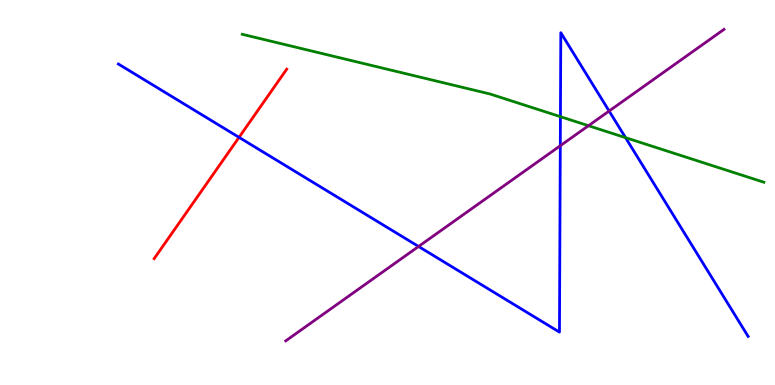[{'lines': ['blue', 'red'], 'intersections': [{'x': 3.08, 'y': 6.43}]}, {'lines': ['green', 'red'], 'intersections': []}, {'lines': ['purple', 'red'], 'intersections': []}, {'lines': ['blue', 'green'], 'intersections': [{'x': 7.23, 'y': 6.97}, {'x': 8.07, 'y': 6.42}]}, {'lines': ['blue', 'purple'], 'intersections': [{'x': 5.4, 'y': 3.6}, {'x': 7.23, 'y': 6.21}, {'x': 7.86, 'y': 7.12}]}, {'lines': ['green', 'purple'], 'intersections': [{'x': 7.59, 'y': 6.73}]}]